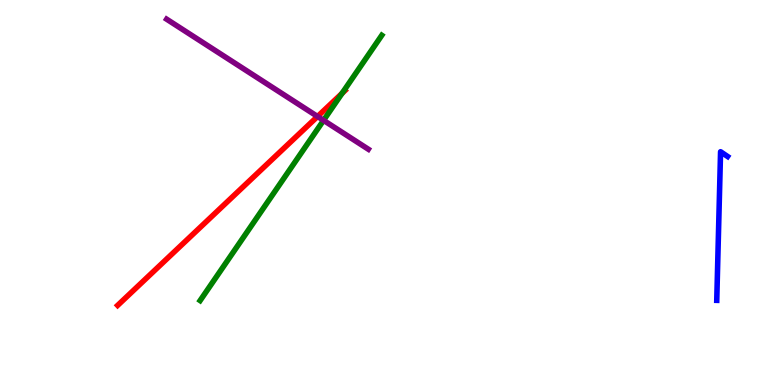[{'lines': ['blue', 'red'], 'intersections': []}, {'lines': ['green', 'red'], 'intersections': [{'x': 4.41, 'y': 7.57}]}, {'lines': ['purple', 'red'], 'intersections': [{'x': 4.1, 'y': 6.97}]}, {'lines': ['blue', 'green'], 'intersections': []}, {'lines': ['blue', 'purple'], 'intersections': []}, {'lines': ['green', 'purple'], 'intersections': [{'x': 4.17, 'y': 6.87}]}]